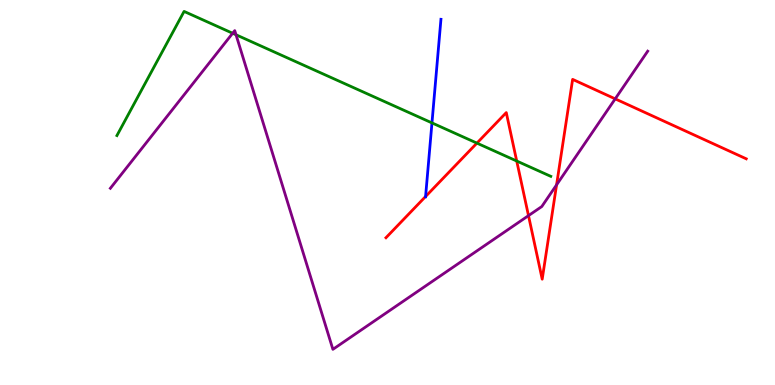[{'lines': ['blue', 'red'], 'intersections': [{'x': 5.49, 'y': 4.9}]}, {'lines': ['green', 'red'], 'intersections': [{'x': 6.15, 'y': 6.28}, {'x': 6.67, 'y': 5.82}]}, {'lines': ['purple', 'red'], 'intersections': [{'x': 6.82, 'y': 4.4}, {'x': 7.18, 'y': 5.2}, {'x': 7.94, 'y': 7.43}]}, {'lines': ['blue', 'green'], 'intersections': [{'x': 5.57, 'y': 6.81}]}, {'lines': ['blue', 'purple'], 'intersections': []}, {'lines': ['green', 'purple'], 'intersections': [{'x': 3.0, 'y': 9.14}, {'x': 3.05, 'y': 9.1}]}]